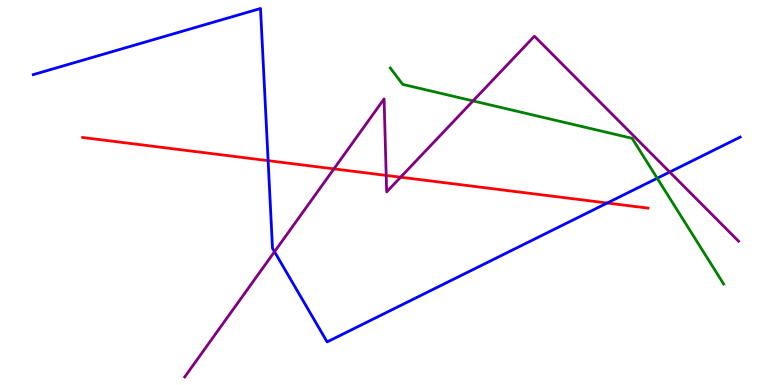[{'lines': ['blue', 'red'], 'intersections': [{'x': 3.46, 'y': 5.83}, {'x': 7.84, 'y': 4.73}]}, {'lines': ['green', 'red'], 'intersections': []}, {'lines': ['purple', 'red'], 'intersections': [{'x': 4.31, 'y': 5.61}, {'x': 4.98, 'y': 5.44}, {'x': 5.17, 'y': 5.4}]}, {'lines': ['blue', 'green'], 'intersections': [{'x': 8.48, 'y': 5.37}]}, {'lines': ['blue', 'purple'], 'intersections': [{'x': 3.54, 'y': 3.46}, {'x': 8.64, 'y': 5.53}]}, {'lines': ['green', 'purple'], 'intersections': [{'x': 6.1, 'y': 7.38}]}]